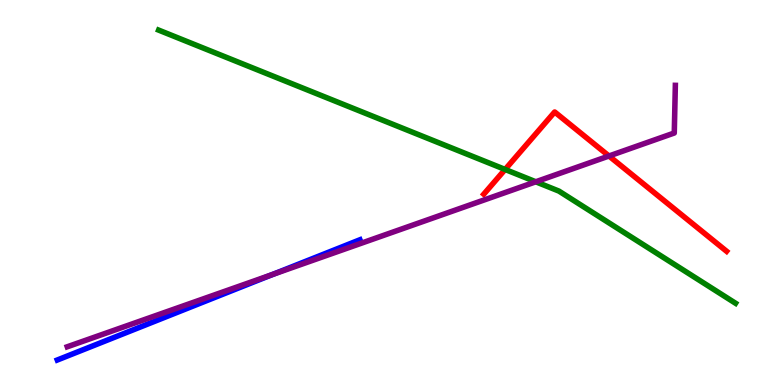[{'lines': ['blue', 'red'], 'intersections': []}, {'lines': ['green', 'red'], 'intersections': [{'x': 6.52, 'y': 5.6}]}, {'lines': ['purple', 'red'], 'intersections': [{'x': 7.86, 'y': 5.95}]}, {'lines': ['blue', 'green'], 'intersections': []}, {'lines': ['blue', 'purple'], 'intersections': [{'x': 3.52, 'y': 2.87}]}, {'lines': ['green', 'purple'], 'intersections': [{'x': 6.91, 'y': 5.28}]}]